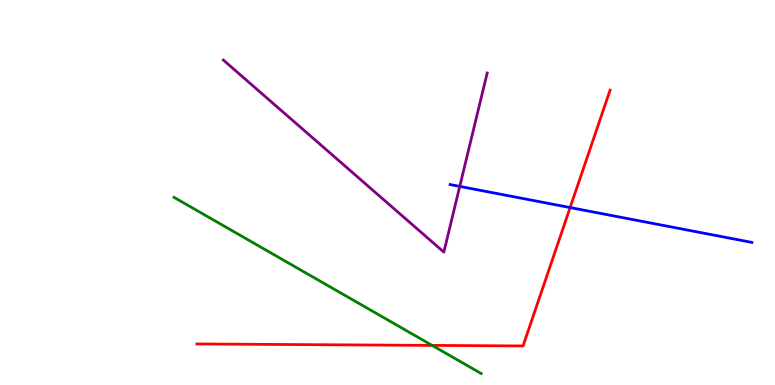[{'lines': ['blue', 'red'], 'intersections': [{'x': 7.36, 'y': 4.61}]}, {'lines': ['green', 'red'], 'intersections': [{'x': 5.58, 'y': 1.03}]}, {'lines': ['purple', 'red'], 'intersections': []}, {'lines': ['blue', 'green'], 'intersections': []}, {'lines': ['blue', 'purple'], 'intersections': [{'x': 5.93, 'y': 5.16}]}, {'lines': ['green', 'purple'], 'intersections': []}]